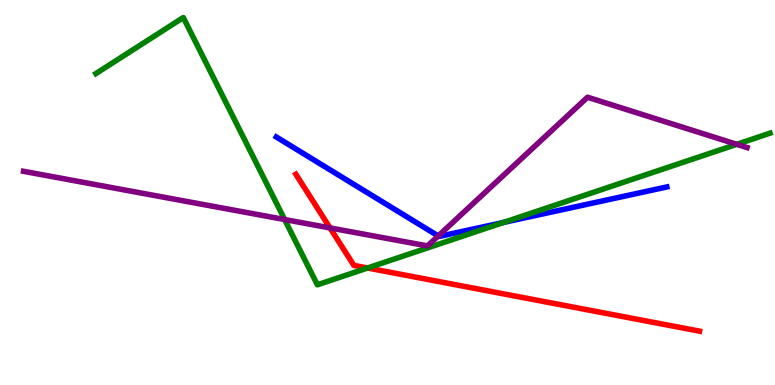[{'lines': ['blue', 'red'], 'intersections': []}, {'lines': ['green', 'red'], 'intersections': [{'x': 4.74, 'y': 3.04}]}, {'lines': ['purple', 'red'], 'intersections': [{'x': 4.26, 'y': 4.08}]}, {'lines': ['blue', 'green'], 'intersections': [{'x': 6.5, 'y': 4.22}]}, {'lines': ['blue', 'purple'], 'intersections': [{'x': 5.65, 'y': 3.87}]}, {'lines': ['green', 'purple'], 'intersections': [{'x': 3.67, 'y': 4.3}, {'x': 9.51, 'y': 6.25}]}]